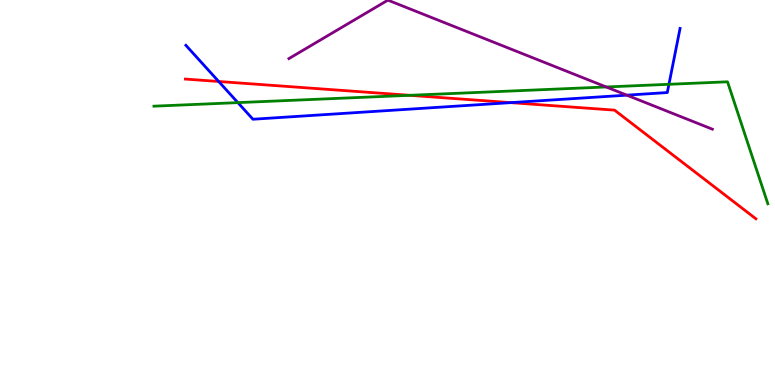[{'lines': ['blue', 'red'], 'intersections': [{'x': 2.82, 'y': 7.88}, {'x': 6.59, 'y': 7.33}]}, {'lines': ['green', 'red'], 'intersections': [{'x': 5.29, 'y': 7.52}]}, {'lines': ['purple', 'red'], 'intersections': []}, {'lines': ['blue', 'green'], 'intersections': [{'x': 3.07, 'y': 7.33}, {'x': 8.63, 'y': 7.81}]}, {'lines': ['blue', 'purple'], 'intersections': [{'x': 8.09, 'y': 7.53}]}, {'lines': ['green', 'purple'], 'intersections': [{'x': 7.82, 'y': 7.74}]}]